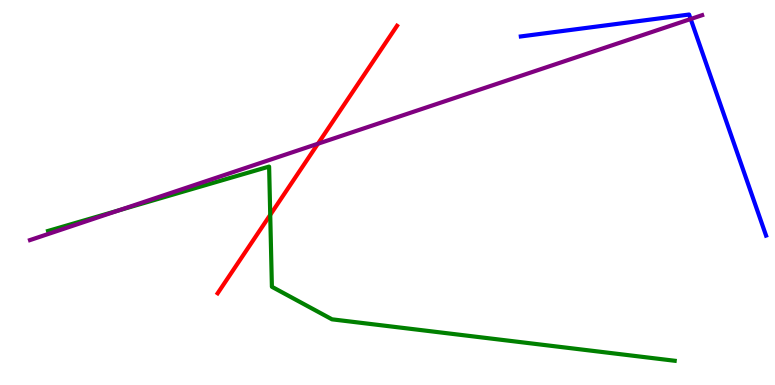[{'lines': ['blue', 'red'], 'intersections': []}, {'lines': ['green', 'red'], 'intersections': [{'x': 3.49, 'y': 4.42}]}, {'lines': ['purple', 'red'], 'intersections': [{'x': 4.1, 'y': 6.27}]}, {'lines': ['blue', 'green'], 'intersections': []}, {'lines': ['blue', 'purple'], 'intersections': [{'x': 8.91, 'y': 9.51}]}, {'lines': ['green', 'purple'], 'intersections': [{'x': 1.54, 'y': 4.54}]}]